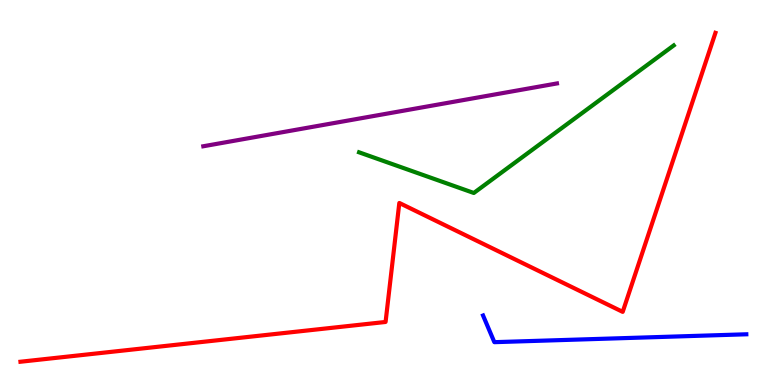[{'lines': ['blue', 'red'], 'intersections': []}, {'lines': ['green', 'red'], 'intersections': []}, {'lines': ['purple', 'red'], 'intersections': []}, {'lines': ['blue', 'green'], 'intersections': []}, {'lines': ['blue', 'purple'], 'intersections': []}, {'lines': ['green', 'purple'], 'intersections': []}]